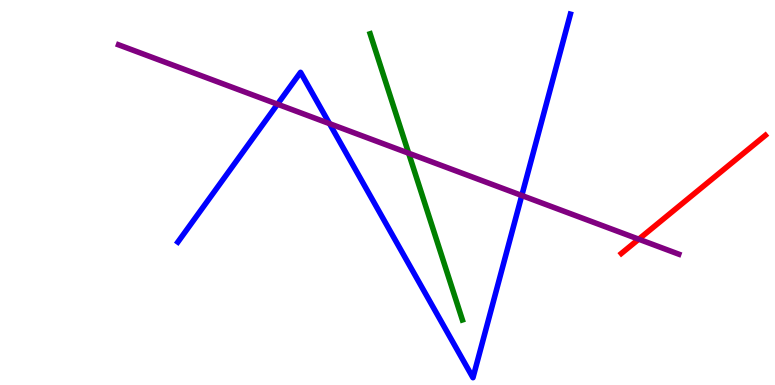[{'lines': ['blue', 'red'], 'intersections': []}, {'lines': ['green', 'red'], 'intersections': []}, {'lines': ['purple', 'red'], 'intersections': [{'x': 8.24, 'y': 3.79}]}, {'lines': ['blue', 'green'], 'intersections': []}, {'lines': ['blue', 'purple'], 'intersections': [{'x': 3.58, 'y': 7.29}, {'x': 4.25, 'y': 6.79}, {'x': 6.73, 'y': 4.92}]}, {'lines': ['green', 'purple'], 'intersections': [{'x': 5.27, 'y': 6.02}]}]